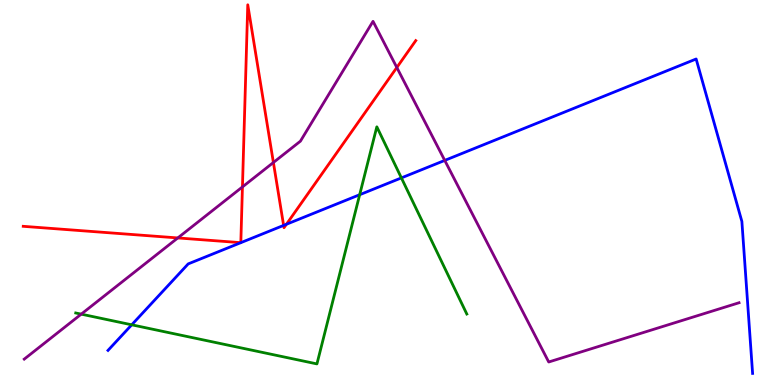[{'lines': ['blue', 'red'], 'intersections': [{'x': 3.66, 'y': 4.15}, {'x': 3.7, 'y': 4.17}]}, {'lines': ['green', 'red'], 'intersections': []}, {'lines': ['purple', 'red'], 'intersections': [{'x': 2.29, 'y': 3.82}, {'x': 3.13, 'y': 5.14}, {'x': 3.53, 'y': 5.78}, {'x': 5.12, 'y': 8.25}]}, {'lines': ['blue', 'green'], 'intersections': [{'x': 1.7, 'y': 1.56}, {'x': 4.64, 'y': 4.94}, {'x': 5.18, 'y': 5.38}]}, {'lines': ['blue', 'purple'], 'intersections': [{'x': 5.74, 'y': 5.83}]}, {'lines': ['green', 'purple'], 'intersections': [{'x': 1.05, 'y': 1.84}]}]